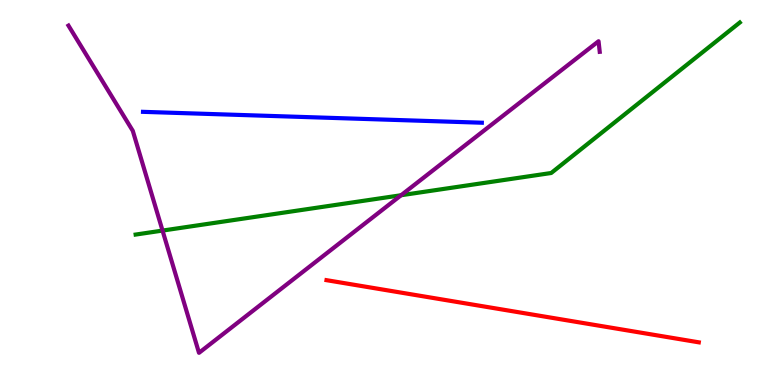[{'lines': ['blue', 'red'], 'intersections': []}, {'lines': ['green', 'red'], 'intersections': []}, {'lines': ['purple', 'red'], 'intersections': []}, {'lines': ['blue', 'green'], 'intersections': []}, {'lines': ['blue', 'purple'], 'intersections': []}, {'lines': ['green', 'purple'], 'intersections': [{'x': 2.1, 'y': 4.01}, {'x': 5.18, 'y': 4.93}]}]